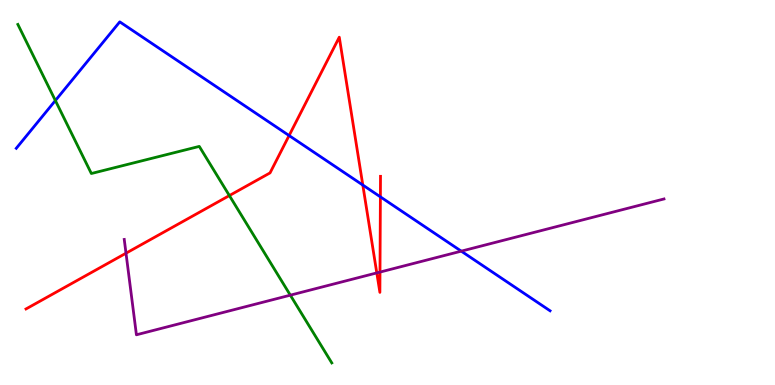[{'lines': ['blue', 'red'], 'intersections': [{'x': 3.73, 'y': 6.48}, {'x': 4.68, 'y': 5.19}, {'x': 4.91, 'y': 4.89}]}, {'lines': ['green', 'red'], 'intersections': [{'x': 2.96, 'y': 4.92}]}, {'lines': ['purple', 'red'], 'intersections': [{'x': 1.63, 'y': 3.42}, {'x': 4.86, 'y': 2.91}, {'x': 4.9, 'y': 2.93}]}, {'lines': ['blue', 'green'], 'intersections': [{'x': 0.715, 'y': 7.39}]}, {'lines': ['blue', 'purple'], 'intersections': [{'x': 5.95, 'y': 3.48}]}, {'lines': ['green', 'purple'], 'intersections': [{'x': 3.75, 'y': 2.33}]}]